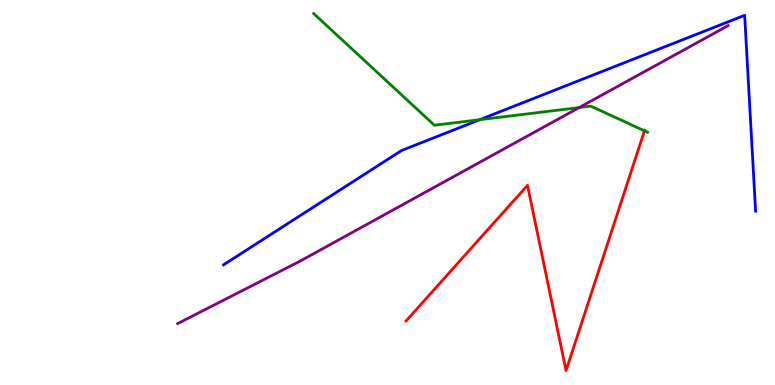[{'lines': ['blue', 'red'], 'intersections': []}, {'lines': ['green', 'red'], 'intersections': [{'x': 8.32, 'y': 6.6}]}, {'lines': ['purple', 'red'], 'intersections': []}, {'lines': ['blue', 'green'], 'intersections': [{'x': 6.19, 'y': 6.89}]}, {'lines': ['blue', 'purple'], 'intersections': []}, {'lines': ['green', 'purple'], 'intersections': [{'x': 7.47, 'y': 7.21}]}]